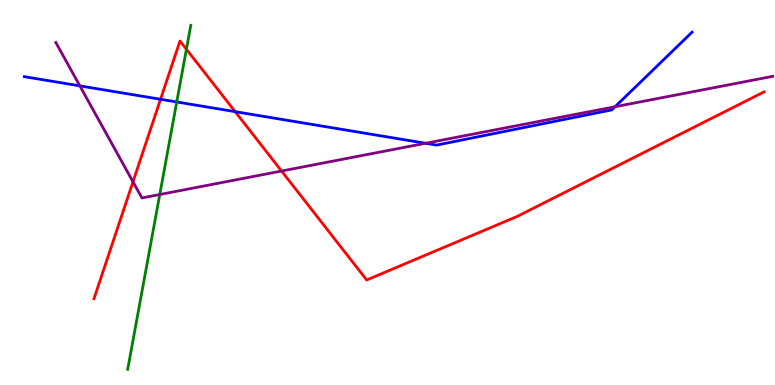[{'lines': ['blue', 'red'], 'intersections': [{'x': 2.07, 'y': 7.42}, {'x': 3.03, 'y': 7.1}]}, {'lines': ['green', 'red'], 'intersections': [{'x': 2.41, 'y': 8.72}]}, {'lines': ['purple', 'red'], 'intersections': [{'x': 1.72, 'y': 5.28}, {'x': 3.63, 'y': 5.56}]}, {'lines': ['blue', 'green'], 'intersections': [{'x': 2.28, 'y': 7.35}]}, {'lines': ['blue', 'purple'], 'intersections': [{'x': 1.03, 'y': 7.77}, {'x': 5.49, 'y': 6.28}, {'x': 7.94, 'y': 7.23}]}, {'lines': ['green', 'purple'], 'intersections': [{'x': 2.06, 'y': 4.95}]}]